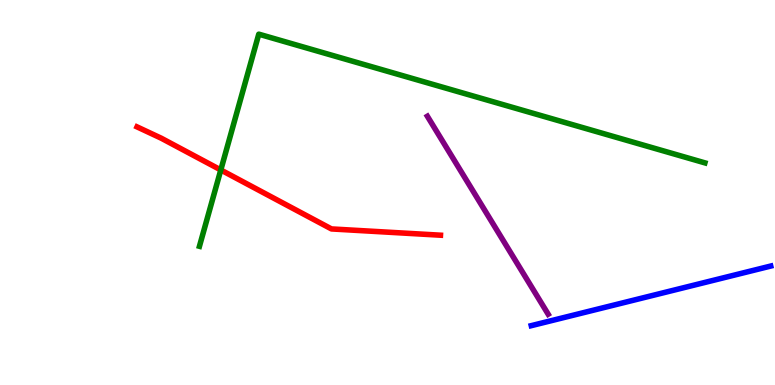[{'lines': ['blue', 'red'], 'intersections': []}, {'lines': ['green', 'red'], 'intersections': [{'x': 2.85, 'y': 5.59}]}, {'lines': ['purple', 'red'], 'intersections': []}, {'lines': ['blue', 'green'], 'intersections': []}, {'lines': ['blue', 'purple'], 'intersections': []}, {'lines': ['green', 'purple'], 'intersections': []}]